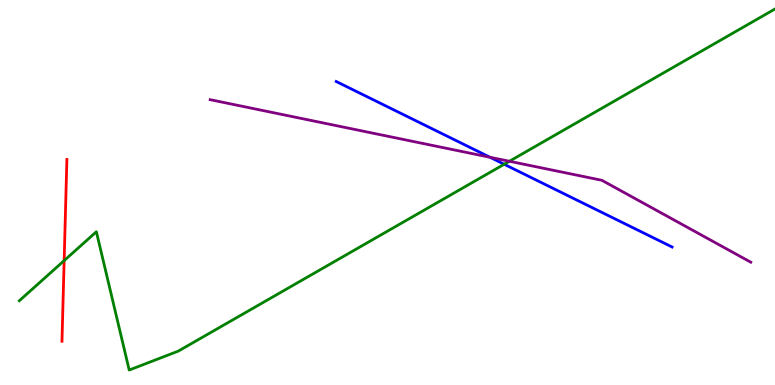[{'lines': ['blue', 'red'], 'intersections': []}, {'lines': ['green', 'red'], 'intersections': [{'x': 0.828, 'y': 3.23}]}, {'lines': ['purple', 'red'], 'intersections': []}, {'lines': ['blue', 'green'], 'intersections': [{'x': 6.51, 'y': 5.73}]}, {'lines': ['blue', 'purple'], 'intersections': [{'x': 6.32, 'y': 5.92}]}, {'lines': ['green', 'purple'], 'intersections': [{'x': 6.57, 'y': 5.81}]}]